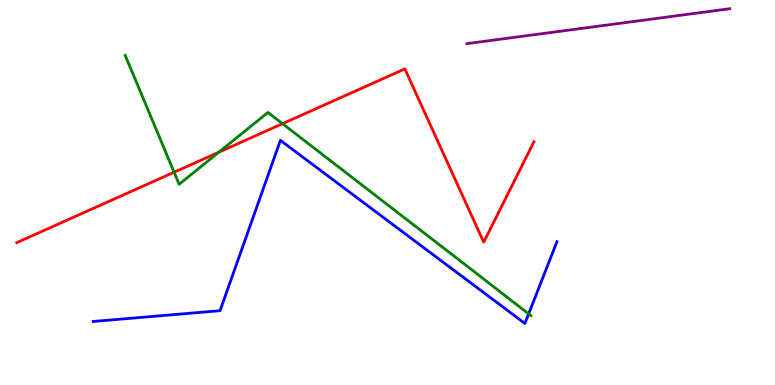[{'lines': ['blue', 'red'], 'intersections': []}, {'lines': ['green', 'red'], 'intersections': [{'x': 2.25, 'y': 5.53}, {'x': 2.82, 'y': 6.05}, {'x': 3.65, 'y': 6.79}]}, {'lines': ['purple', 'red'], 'intersections': []}, {'lines': ['blue', 'green'], 'intersections': [{'x': 6.82, 'y': 1.85}]}, {'lines': ['blue', 'purple'], 'intersections': []}, {'lines': ['green', 'purple'], 'intersections': []}]